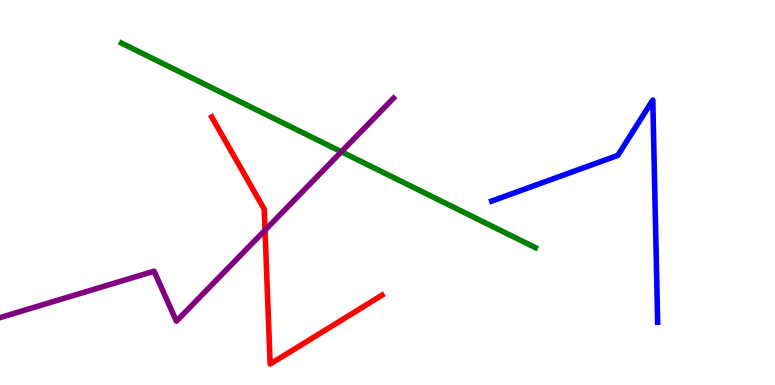[{'lines': ['blue', 'red'], 'intersections': []}, {'lines': ['green', 'red'], 'intersections': []}, {'lines': ['purple', 'red'], 'intersections': [{'x': 3.42, 'y': 4.02}]}, {'lines': ['blue', 'green'], 'intersections': []}, {'lines': ['blue', 'purple'], 'intersections': []}, {'lines': ['green', 'purple'], 'intersections': [{'x': 4.4, 'y': 6.06}]}]